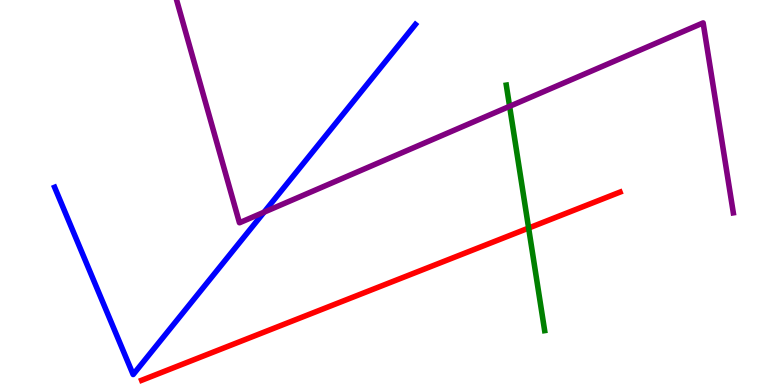[{'lines': ['blue', 'red'], 'intersections': []}, {'lines': ['green', 'red'], 'intersections': [{'x': 6.82, 'y': 4.08}]}, {'lines': ['purple', 'red'], 'intersections': []}, {'lines': ['blue', 'green'], 'intersections': []}, {'lines': ['blue', 'purple'], 'intersections': [{'x': 3.41, 'y': 4.49}]}, {'lines': ['green', 'purple'], 'intersections': [{'x': 6.58, 'y': 7.24}]}]